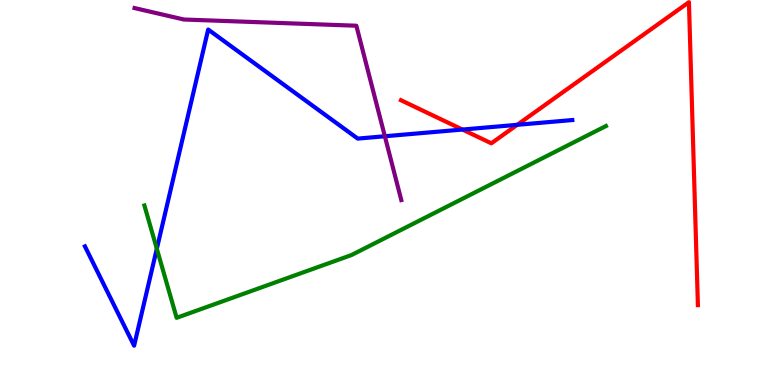[{'lines': ['blue', 'red'], 'intersections': [{'x': 5.97, 'y': 6.64}, {'x': 6.67, 'y': 6.76}]}, {'lines': ['green', 'red'], 'intersections': []}, {'lines': ['purple', 'red'], 'intersections': []}, {'lines': ['blue', 'green'], 'intersections': [{'x': 2.02, 'y': 3.54}]}, {'lines': ['blue', 'purple'], 'intersections': [{'x': 4.97, 'y': 6.46}]}, {'lines': ['green', 'purple'], 'intersections': []}]